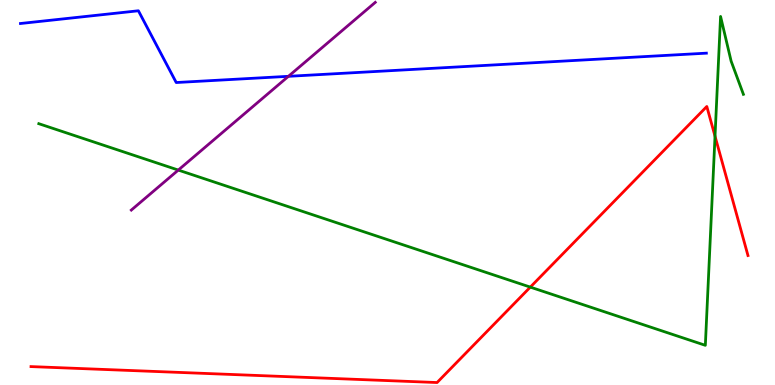[{'lines': ['blue', 'red'], 'intersections': []}, {'lines': ['green', 'red'], 'intersections': [{'x': 6.84, 'y': 2.54}, {'x': 9.23, 'y': 6.46}]}, {'lines': ['purple', 'red'], 'intersections': []}, {'lines': ['blue', 'green'], 'intersections': []}, {'lines': ['blue', 'purple'], 'intersections': [{'x': 3.72, 'y': 8.02}]}, {'lines': ['green', 'purple'], 'intersections': [{'x': 2.3, 'y': 5.58}]}]